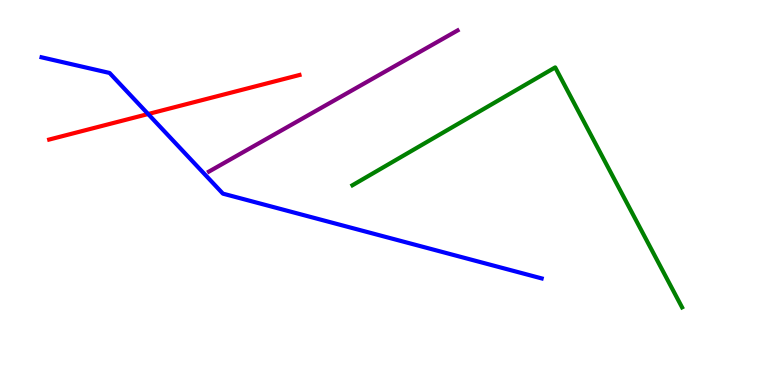[{'lines': ['blue', 'red'], 'intersections': [{'x': 1.91, 'y': 7.04}]}, {'lines': ['green', 'red'], 'intersections': []}, {'lines': ['purple', 'red'], 'intersections': []}, {'lines': ['blue', 'green'], 'intersections': []}, {'lines': ['blue', 'purple'], 'intersections': []}, {'lines': ['green', 'purple'], 'intersections': []}]